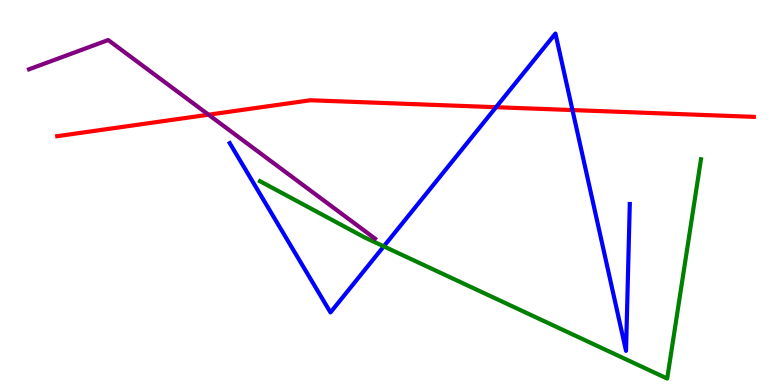[{'lines': ['blue', 'red'], 'intersections': [{'x': 6.4, 'y': 7.22}, {'x': 7.39, 'y': 7.14}]}, {'lines': ['green', 'red'], 'intersections': []}, {'lines': ['purple', 'red'], 'intersections': [{'x': 2.69, 'y': 7.02}]}, {'lines': ['blue', 'green'], 'intersections': [{'x': 4.95, 'y': 3.6}]}, {'lines': ['blue', 'purple'], 'intersections': []}, {'lines': ['green', 'purple'], 'intersections': []}]